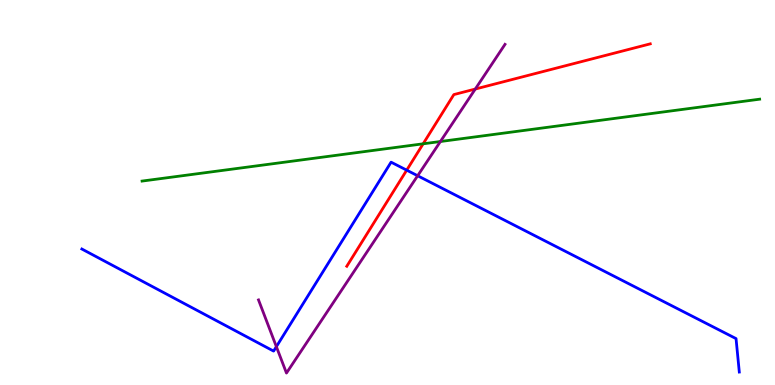[{'lines': ['blue', 'red'], 'intersections': [{'x': 5.25, 'y': 5.58}]}, {'lines': ['green', 'red'], 'intersections': [{'x': 5.46, 'y': 6.26}]}, {'lines': ['purple', 'red'], 'intersections': [{'x': 6.13, 'y': 7.69}]}, {'lines': ['blue', 'green'], 'intersections': []}, {'lines': ['blue', 'purple'], 'intersections': [{'x': 3.57, 'y': 0.996}, {'x': 5.39, 'y': 5.44}]}, {'lines': ['green', 'purple'], 'intersections': [{'x': 5.68, 'y': 6.32}]}]